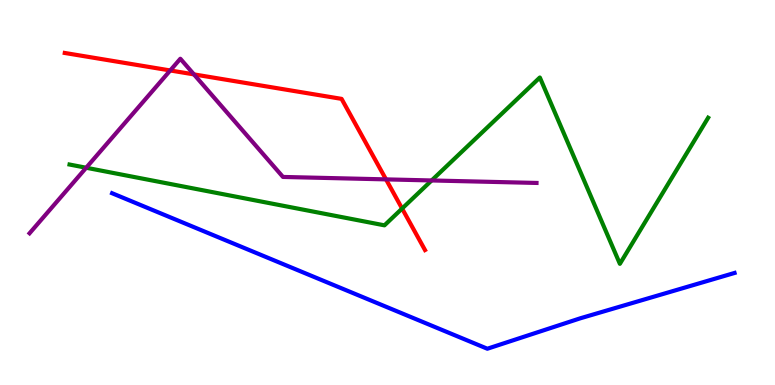[{'lines': ['blue', 'red'], 'intersections': []}, {'lines': ['green', 'red'], 'intersections': [{'x': 5.19, 'y': 4.58}]}, {'lines': ['purple', 'red'], 'intersections': [{'x': 2.2, 'y': 8.17}, {'x': 2.5, 'y': 8.07}, {'x': 4.98, 'y': 5.34}]}, {'lines': ['blue', 'green'], 'intersections': []}, {'lines': ['blue', 'purple'], 'intersections': []}, {'lines': ['green', 'purple'], 'intersections': [{'x': 1.11, 'y': 5.64}, {'x': 5.57, 'y': 5.31}]}]